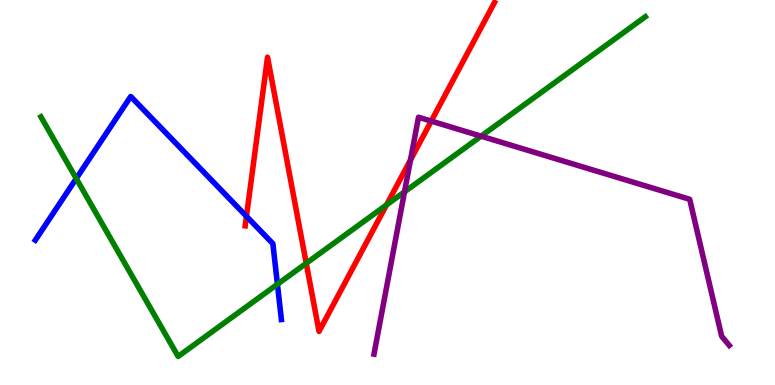[{'lines': ['blue', 'red'], 'intersections': [{'x': 3.18, 'y': 4.38}]}, {'lines': ['green', 'red'], 'intersections': [{'x': 3.95, 'y': 3.16}, {'x': 4.99, 'y': 4.68}]}, {'lines': ['purple', 'red'], 'intersections': [{'x': 5.3, 'y': 5.84}, {'x': 5.56, 'y': 6.85}]}, {'lines': ['blue', 'green'], 'intersections': [{'x': 0.984, 'y': 5.36}, {'x': 3.58, 'y': 2.62}]}, {'lines': ['blue', 'purple'], 'intersections': []}, {'lines': ['green', 'purple'], 'intersections': [{'x': 5.22, 'y': 5.02}, {'x': 6.21, 'y': 6.46}]}]